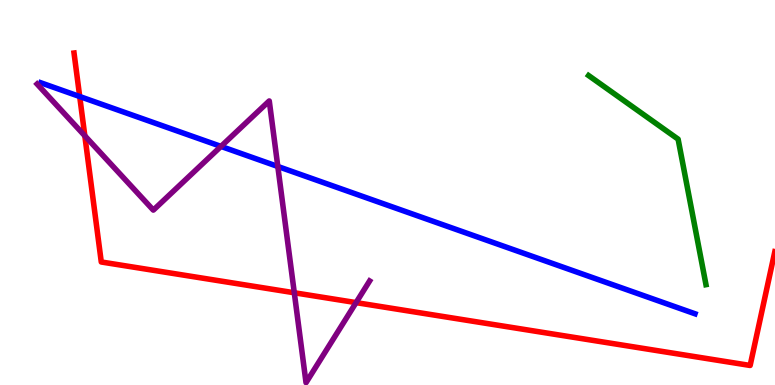[{'lines': ['blue', 'red'], 'intersections': [{'x': 1.03, 'y': 7.49}]}, {'lines': ['green', 'red'], 'intersections': []}, {'lines': ['purple', 'red'], 'intersections': [{'x': 1.09, 'y': 6.47}, {'x': 3.8, 'y': 2.4}, {'x': 4.59, 'y': 2.14}]}, {'lines': ['blue', 'green'], 'intersections': []}, {'lines': ['blue', 'purple'], 'intersections': [{'x': 2.85, 'y': 6.2}, {'x': 3.58, 'y': 5.68}]}, {'lines': ['green', 'purple'], 'intersections': []}]